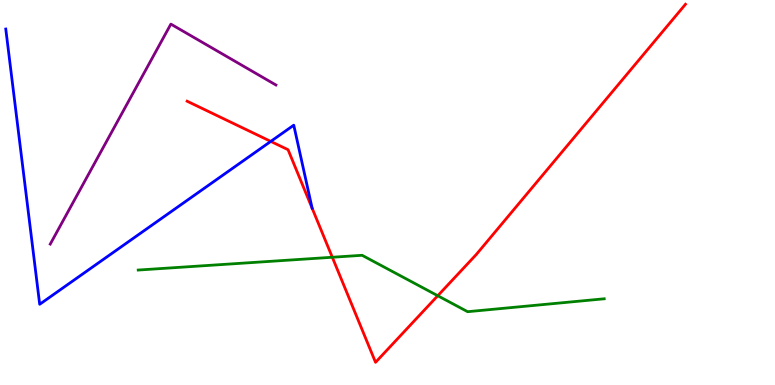[{'lines': ['blue', 'red'], 'intersections': [{'x': 3.49, 'y': 6.33}]}, {'lines': ['green', 'red'], 'intersections': [{'x': 4.29, 'y': 3.32}, {'x': 5.65, 'y': 2.32}]}, {'lines': ['purple', 'red'], 'intersections': []}, {'lines': ['blue', 'green'], 'intersections': []}, {'lines': ['blue', 'purple'], 'intersections': []}, {'lines': ['green', 'purple'], 'intersections': []}]